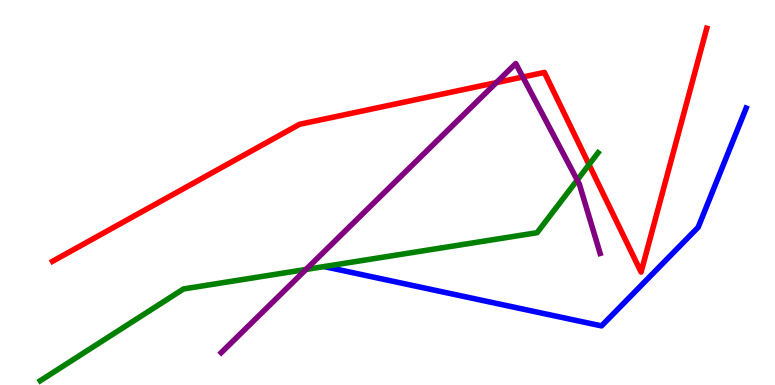[{'lines': ['blue', 'red'], 'intersections': []}, {'lines': ['green', 'red'], 'intersections': [{'x': 7.6, 'y': 5.72}]}, {'lines': ['purple', 'red'], 'intersections': [{'x': 6.4, 'y': 7.85}, {'x': 6.75, 'y': 8.0}]}, {'lines': ['blue', 'green'], 'intersections': []}, {'lines': ['blue', 'purple'], 'intersections': []}, {'lines': ['green', 'purple'], 'intersections': [{'x': 3.95, 'y': 3.0}, {'x': 7.45, 'y': 5.32}]}]